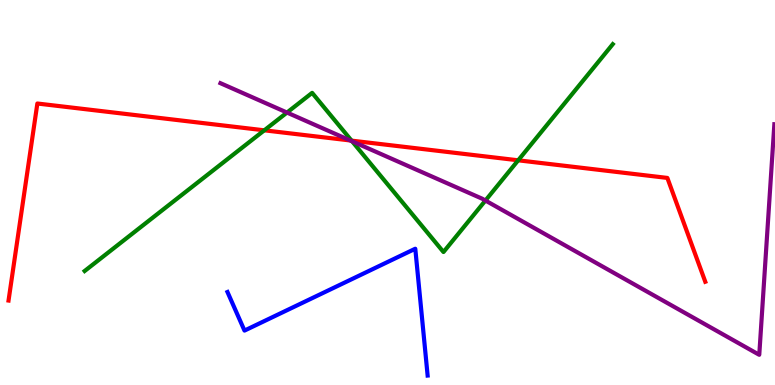[{'lines': ['blue', 'red'], 'intersections': []}, {'lines': ['green', 'red'], 'intersections': [{'x': 3.41, 'y': 6.62}, {'x': 4.54, 'y': 6.35}, {'x': 6.69, 'y': 5.84}]}, {'lines': ['purple', 'red'], 'intersections': [{'x': 4.52, 'y': 6.35}]}, {'lines': ['blue', 'green'], 'intersections': []}, {'lines': ['blue', 'purple'], 'intersections': []}, {'lines': ['green', 'purple'], 'intersections': [{'x': 3.7, 'y': 7.08}, {'x': 4.54, 'y': 6.33}, {'x': 6.26, 'y': 4.79}]}]